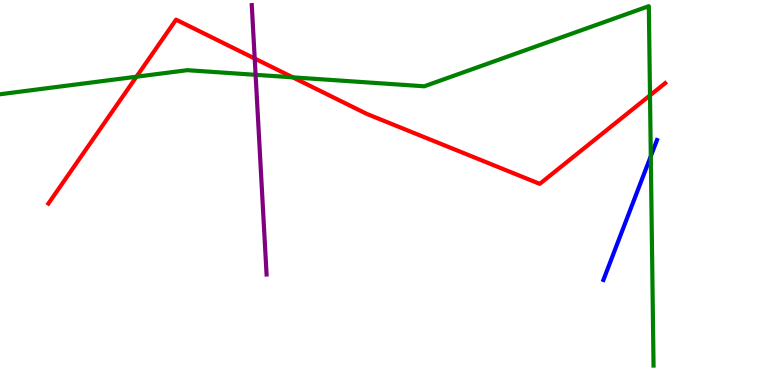[{'lines': ['blue', 'red'], 'intersections': []}, {'lines': ['green', 'red'], 'intersections': [{'x': 1.76, 'y': 8.01}, {'x': 3.78, 'y': 7.99}, {'x': 8.39, 'y': 7.52}]}, {'lines': ['purple', 'red'], 'intersections': [{'x': 3.29, 'y': 8.48}]}, {'lines': ['blue', 'green'], 'intersections': [{'x': 8.4, 'y': 5.94}]}, {'lines': ['blue', 'purple'], 'intersections': []}, {'lines': ['green', 'purple'], 'intersections': [{'x': 3.3, 'y': 8.06}]}]